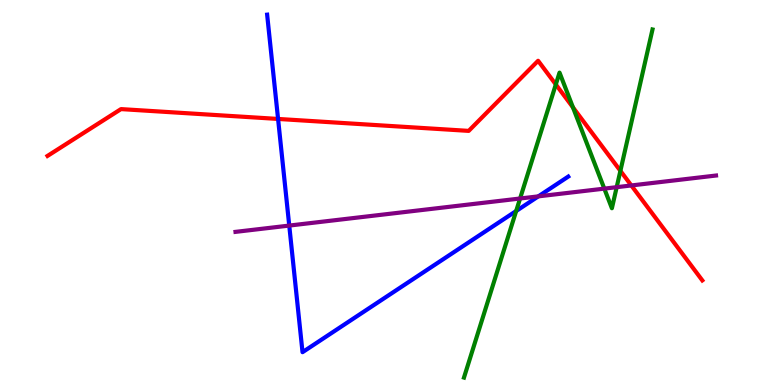[{'lines': ['blue', 'red'], 'intersections': [{'x': 3.59, 'y': 6.91}]}, {'lines': ['green', 'red'], 'intersections': [{'x': 7.17, 'y': 7.81}, {'x': 7.39, 'y': 7.21}, {'x': 8.01, 'y': 5.56}]}, {'lines': ['purple', 'red'], 'intersections': [{'x': 8.15, 'y': 5.18}]}, {'lines': ['blue', 'green'], 'intersections': [{'x': 6.66, 'y': 4.52}]}, {'lines': ['blue', 'purple'], 'intersections': [{'x': 3.73, 'y': 4.14}, {'x': 6.95, 'y': 4.9}]}, {'lines': ['green', 'purple'], 'intersections': [{'x': 6.71, 'y': 4.84}, {'x': 7.8, 'y': 5.1}, {'x': 7.96, 'y': 5.14}]}]